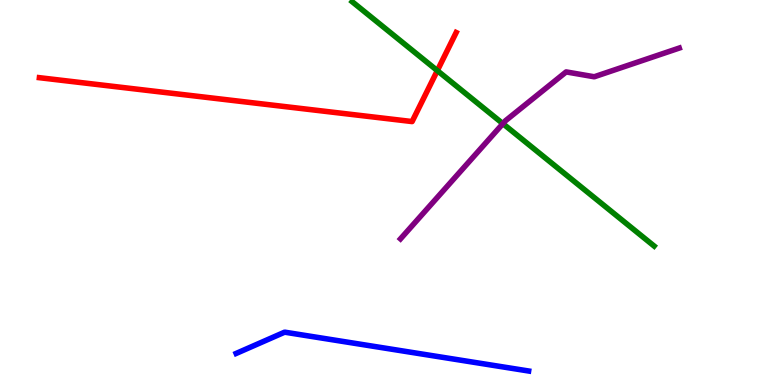[{'lines': ['blue', 'red'], 'intersections': []}, {'lines': ['green', 'red'], 'intersections': [{'x': 5.64, 'y': 8.17}]}, {'lines': ['purple', 'red'], 'intersections': []}, {'lines': ['blue', 'green'], 'intersections': []}, {'lines': ['blue', 'purple'], 'intersections': []}, {'lines': ['green', 'purple'], 'intersections': [{'x': 6.49, 'y': 6.79}]}]